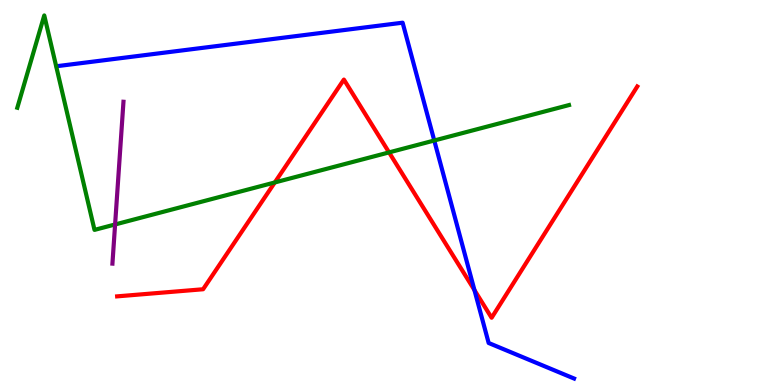[{'lines': ['blue', 'red'], 'intersections': [{'x': 6.12, 'y': 2.46}]}, {'lines': ['green', 'red'], 'intersections': [{'x': 3.55, 'y': 5.26}, {'x': 5.02, 'y': 6.04}]}, {'lines': ['purple', 'red'], 'intersections': []}, {'lines': ['blue', 'green'], 'intersections': [{'x': 5.6, 'y': 6.35}]}, {'lines': ['blue', 'purple'], 'intersections': []}, {'lines': ['green', 'purple'], 'intersections': [{'x': 1.49, 'y': 4.17}]}]